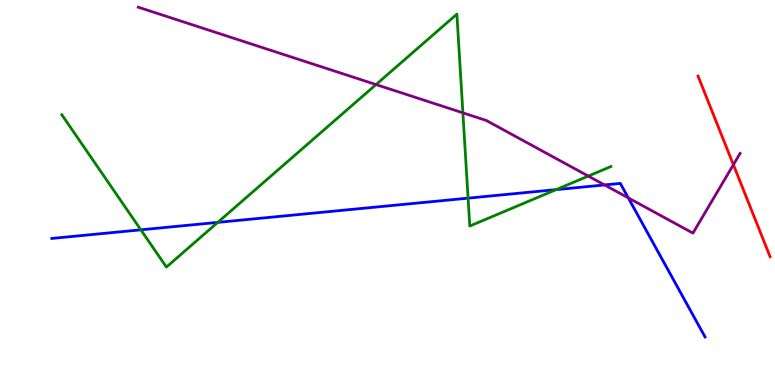[{'lines': ['blue', 'red'], 'intersections': []}, {'lines': ['green', 'red'], 'intersections': []}, {'lines': ['purple', 'red'], 'intersections': [{'x': 9.46, 'y': 5.72}]}, {'lines': ['blue', 'green'], 'intersections': [{'x': 1.82, 'y': 4.03}, {'x': 2.81, 'y': 4.22}, {'x': 6.04, 'y': 4.85}, {'x': 7.18, 'y': 5.07}]}, {'lines': ['blue', 'purple'], 'intersections': [{'x': 7.8, 'y': 5.2}, {'x': 8.11, 'y': 4.86}]}, {'lines': ['green', 'purple'], 'intersections': [{'x': 4.85, 'y': 7.8}, {'x': 5.97, 'y': 7.07}, {'x': 7.59, 'y': 5.43}]}]